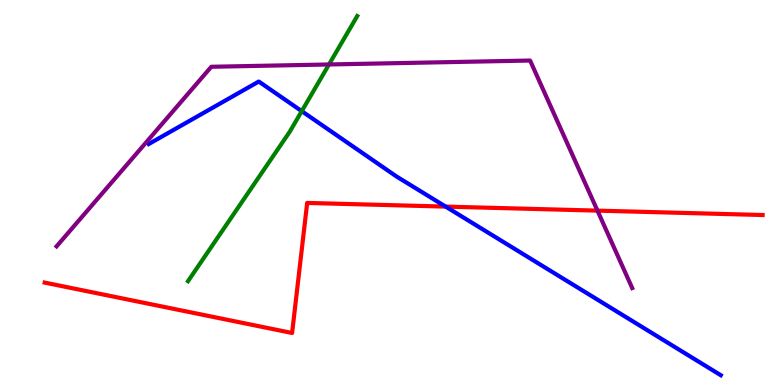[{'lines': ['blue', 'red'], 'intersections': [{'x': 5.75, 'y': 4.63}]}, {'lines': ['green', 'red'], 'intersections': []}, {'lines': ['purple', 'red'], 'intersections': [{'x': 7.71, 'y': 4.53}]}, {'lines': ['blue', 'green'], 'intersections': [{'x': 3.89, 'y': 7.11}]}, {'lines': ['blue', 'purple'], 'intersections': []}, {'lines': ['green', 'purple'], 'intersections': [{'x': 4.24, 'y': 8.33}]}]